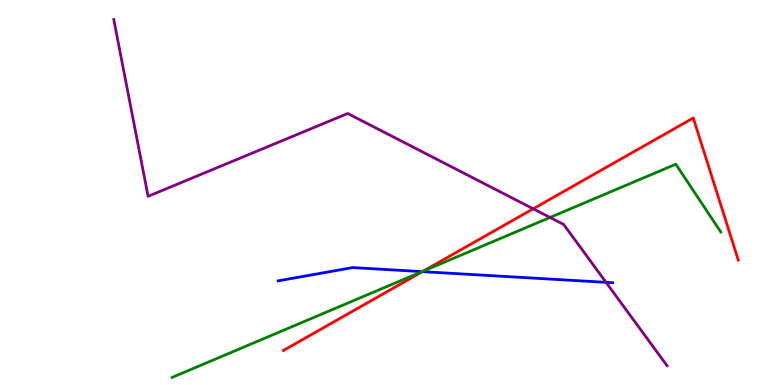[{'lines': ['blue', 'red'], 'intersections': [{'x': 5.45, 'y': 2.94}]}, {'lines': ['green', 'red'], 'intersections': [{'x': 5.46, 'y': 2.96}]}, {'lines': ['purple', 'red'], 'intersections': [{'x': 6.88, 'y': 4.58}]}, {'lines': ['blue', 'green'], 'intersections': [{'x': 5.45, 'y': 2.95}]}, {'lines': ['blue', 'purple'], 'intersections': [{'x': 7.82, 'y': 2.67}]}, {'lines': ['green', 'purple'], 'intersections': [{'x': 7.1, 'y': 4.35}]}]